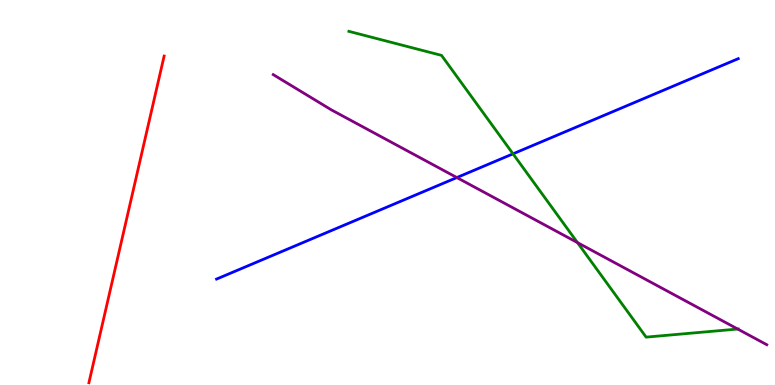[{'lines': ['blue', 'red'], 'intersections': []}, {'lines': ['green', 'red'], 'intersections': []}, {'lines': ['purple', 'red'], 'intersections': []}, {'lines': ['blue', 'green'], 'intersections': [{'x': 6.62, 'y': 6.0}]}, {'lines': ['blue', 'purple'], 'intersections': [{'x': 5.89, 'y': 5.39}]}, {'lines': ['green', 'purple'], 'intersections': [{'x': 7.45, 'y': 3.7}, {'x': 9.52, 'y': 1.45}]}]